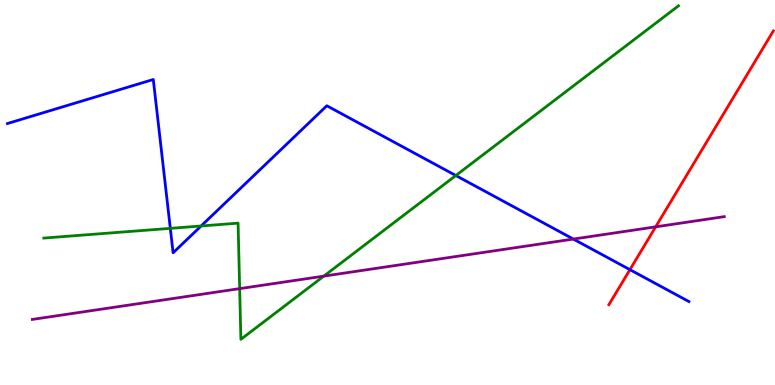[{'lines': ['blue', 'red'], 'intersections': [{'x': 8.13, 'y': 3.0}]}, {'lines': ['green', 'red'], 'intersections': []}, {'lines': ['purple', 'red'], 'intersections': [{'x': 8.46, 'y': 4.11}]}, {'lines': ['blue', 'green'], 'intersections': [{'x': 2.2, 'y': 4.07}, {'x': 2.6, 'y': 4.13}, {'x': 5.88, 'y': 5.44}]}, {'lines': ['blue', 'purple'], 'intersections': [{'x': 7.4, 'y': 3.79}]}, {'lines': ['green', 'purple'], 'intersections': [{'x': 3.09, 'y': 2.5}, {'x': 4.18, 'y': 2.83}]}]